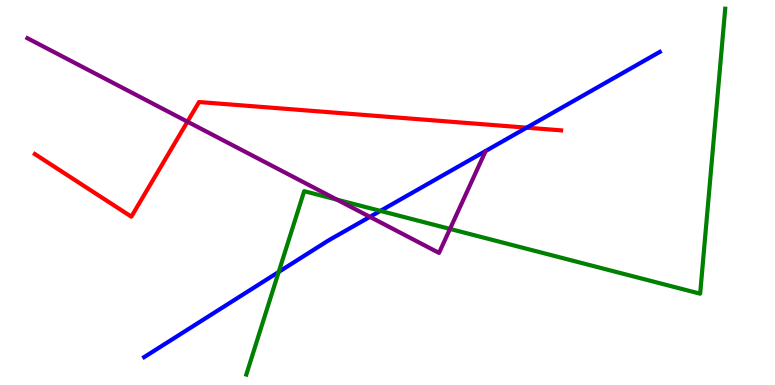[{'lines': ['blue', 'red'], 'intersections': [{'x': 6.8, 'y': 6.68}]}, {'lines': ['green', 'red'], 'intersections': []}, {'lines': ['purple', 'red'], 'intersections': [{'x': 2.42, 'y': 6.84}]}, {'lines': ['blue', 'green'], 'intersections': [{'x': 3.6, 'y': 2.94}, {'x': 4.91, 'y': 4.52}]}, {'lines': ['blue', 'purple'], 'intersections': [{'x': 4.77, 'y': 4.37}]}, {'lines': ['green', 'purple'], 'intersections': [{'x': 4.35, 'y': 4.81}, {'x': 5.81, 'y': 4.05}]}]